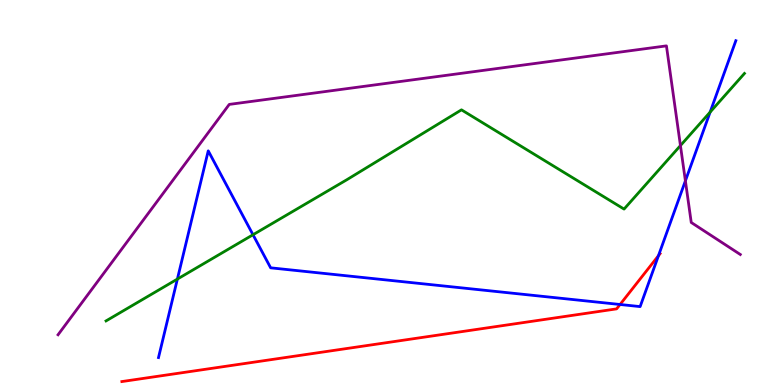[{'lines': ['blue', 'red'], 'intersections': [{'x': 8.0, 'y': 2.09}, {'x': 8.5, 'y': 3.36}]}, {'lines': ['green', 'red'], 'intersections': []}, {'lines': ['purple', 'red'], 'intersections': []}, {'lines': ['blue', 'green'], 'intersections': [{'x': 2.29, 'y': 2.75}, {'x': 3.26, 'y': 3.9}, {'x': 9.16, 'y': 7.09}]}, {'lines': ['blue', 'purple'], 'intersections': [{'x': 8.84, 'y': 5.3}]}, {'lines': ['green', 'purple'], 'intersections': [{'x': 8.78, 'y': 6.22}]}]